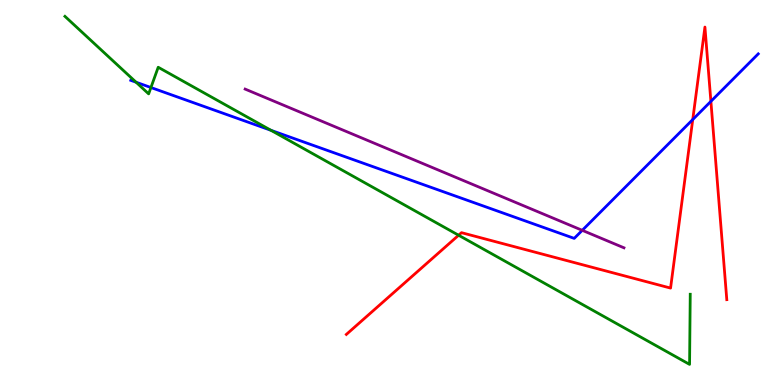[{'lines': ['blue', 'red'], 'intersections': [{'x': 8.94, 'y': 6.9}, {'x': 9.17, 'y': 7.37}]}, {'lines': ['green', 'red'], 'intersections': [{'x': 5.92, 'y': 3.89}]}, {'lines': ['purple', 'red'], 'intersections': []}, {'lines': ['blue', 'green'], 'intersections': [{'x': 1.76, 'y': 7.86}, {'x': 1.95, 'y': 7.73}, {'x': 3.5, 'y': 6.62}]}, {'lines': ['blue', 'purple'], 'intersections': [{'x': 7.51, 'y': 4.02}]}, {'lines': ['green', 'purple'], 'intersections': []}]